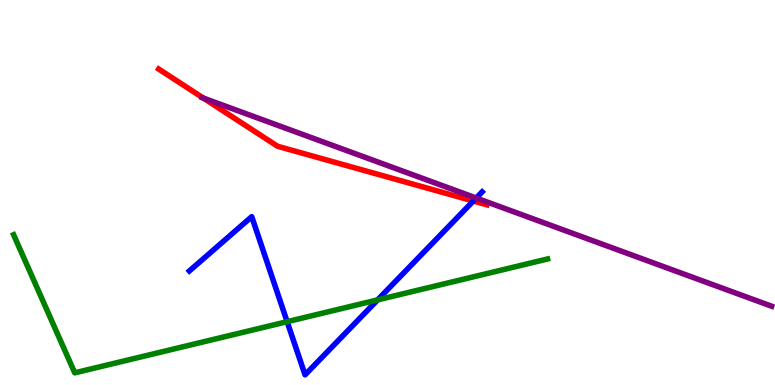[{'lines': ['blue', 'red'], 'intersections': [{'x': 6.11, 'y': 4.78}]}, {'lines': ['green', 'red'], 'intersections': []}, {'lines': ['purple', 'red'], 'intersections': [{'x': 2.62, 'y': 7.45}]}, {'lines': ['blue', 'green'], 'intersections': [{'x': 3.71, 'y': 1.64}, {'x': 4.87, 'y': 2.21}]}, {'lines': ['blue', 'purple'], 'intersections': [{'x': 6.14, 'y': 4.86}]}, {'lines': ['green', 'purple'], 'intersections': []}]